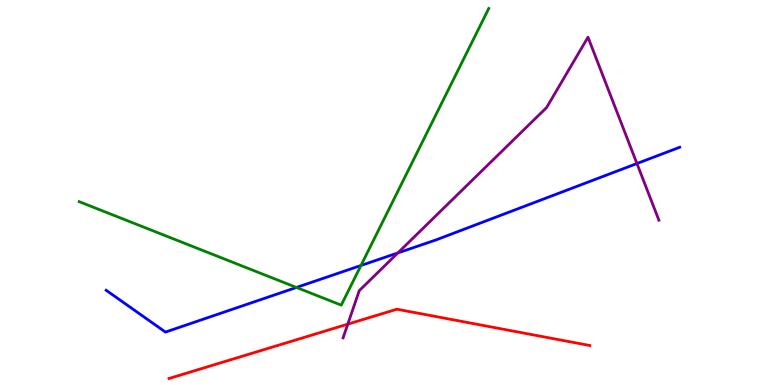[{'lines': ['blue', 'red'], 'intersections': []}, {'lines': ['green', 'red'], 'intersections': []}, {'lines': ['purple', 'red'], 'intersections': [{'x': 4.49, 'y': 1.58}]}, {'lines': ['blue', 'green'], 'intersections': [{'x': 3.83, 'y': 2.53}, {'x': 4.66, 'y': 3.1}]}, {'lines': ['blue', 'purple'], 'intersections': [{'x': 5.13, 'y': 3.43}, {'x': 8.22, 'y': 5.75}]}, {'lines': ['green', 'purple'], 'intersections': []}]